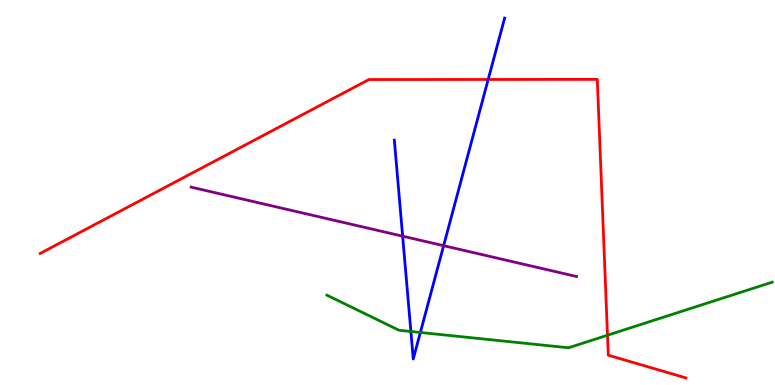[{'lines': ['blue', 'red'], 'intersections': [{'x': 6.3, 'y': 7.94}]}, {'lines': ['green', 'red'], 'intersections': [{'x': 7.84, 'y': 1.29}]}, {'lines': ['purple', 'red'], 'intersections': []}, {'lines': ['blue', 'green'], 'intersections': [{'x': 5.3, 'y': 1.39}, {'x': 5.42, 'y': 1.36}]}, {'lines': ['blue', 'purple'], 'intersections': [{'x': 5.2, 'y': 3.87}, {'x': 5.72, 'y': 3.62}]}, {'lines': ['green', 'purple'], 'intersections': []}]